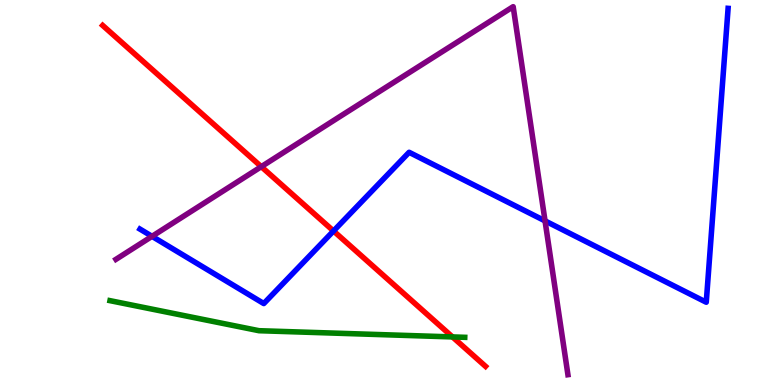[{'lines': ['blue', 'red'], 'intersections': [{'x': 4.3, 'y': 4.0}]}, {'lines': ['green', 'red'], 'intersections': [{'x': 5.84, 'y': 1.25}]}, {'lines': ['purple', 'red'], 'intersections': [{'x': 3.37, 'y': 5.67}]}, {'lines': ['blue', 'green'], 'intersections': []}, {'lines': ['blue', 'purple'], 'intersections': [{'x': 1.96, 'y': 3.86}, {'x': 7.03, 'y': 4.26}]}, {'lines': ['green', 'purple'], 'intersections': []}]